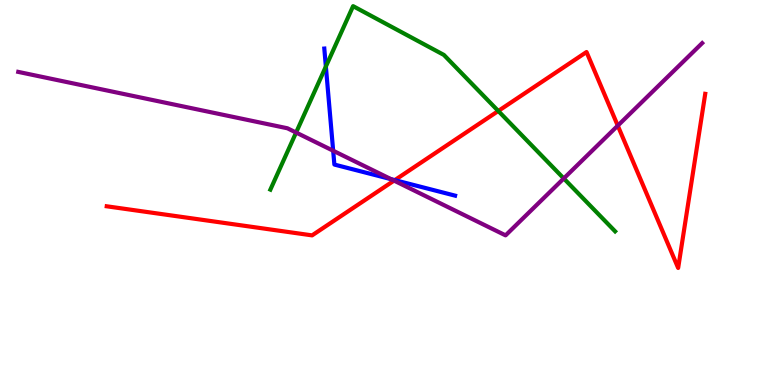[{'lines': ['blue', 'red'], 'intersections': [{'x': 5.09, 'y': 5.32}]}, {'lines': ['green', 'red'], 'intersections': [{'x': 6.43, 'y': 7.12}]}, {'lines': ['purple', 'red'], 'intersections': [{'x': 5.08, 'y': 5.31}, {'x': 7.97, 'y': 6.74}]}, {'lines': ['blue', 'green'], 'intersections': [{'x': 4.2, 'y': 8.27}]}, {'lines': ['blue', 'purple'], 'intersections': [{'x': 4.3, 'y': 6.08}, {'x': 5.05, 'y': 5.35}]}, {'lines': ['green', 'purple'], 'intersections': [{'x': 3.82, 'y': 6.56}, {'x': 7.27, 'y': 5.36}]}]